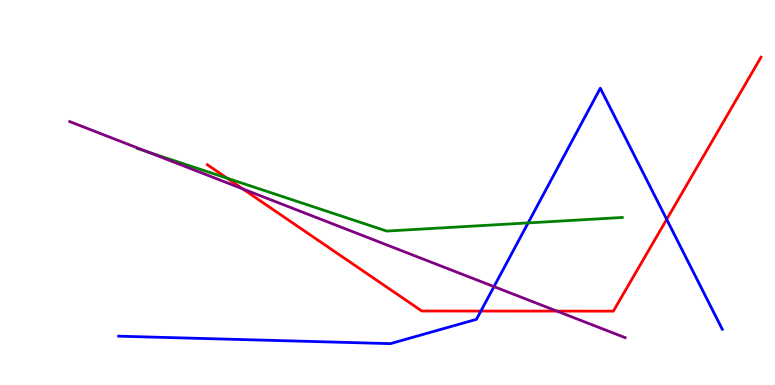[{'lines': ['blue', 'red'], 'intersections': [{'x': 6.2, 'y': 1.92}, {'x': 8.6, 'y': 4.3}]}, {'lines': ['green', 'red'], 'intersections': [{'x': 2.93, 'y': 5.37}]}, {'lines': ['purple', 'red'], 'intersections': [{'x': 3.13, 'y': 5.09}, {'x': 7.19, 'y': 1.92}]}, {'lines': ['blue', 'green'], 'intersections': [{'x': 6.81, 'y': 4.21}]}, {'lines': ['blue', 'purple'], 'intersections': [{'x': 6.37, 'y': 2.56}]}, {'lines': ['green', 'purple'], 'intersections': [{'x': 1.9, 'y': 6.06}]}]